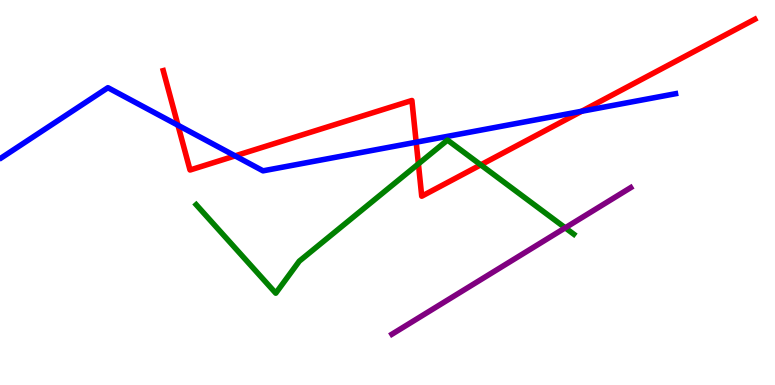[{'lines': ['blue', 'red'], 'intersections': [{'x': 2.3, 'y': 6.75}, {'x': 3.03, 'y': 5.95}, {'x': 5.37, 'y': 6.31}, {'x': 7.5, 'y': 7.11}]}, {'lines': ['green', 'red'], 'intersections': [{'x': 5.4, 'y': 5.74}, {'x': 6.2, 'y': 5.72}]}, {'lines': ['purple', 'red'], 'intersections': []}, {'lines': ['blue', 'green'], 'intersections': []}, {'lines': ['blue', 'purple'], 'intersections': []}, {'lines': ['green', 'purple'], 'intersections': [{'x': 7.29, 'y': 4.08}]}]